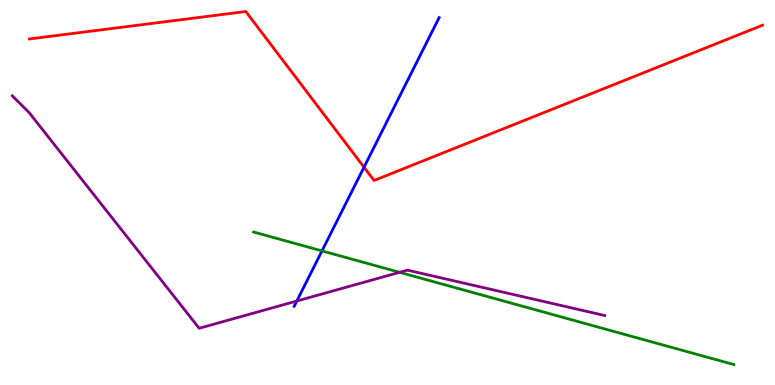[{'lines': ['blue', 'red'], 'intersections': [{'x': 4.7, 'y': 5.66}]}, {'lines': ['green', 'red'], 'intersections': []}, {'lines': ['purple', 'red'], 'intersections': []}, {'lines': ['blue', 'green'], 'intersections': [{'x': 4.15, 'y': 3.48}]}, {'lines': ['blue', 'purple'], 'intersections': [{'x': 3.83, 'y': 2.18}]}, {'lines': ['green', 'purple'], 'intersections': [{'x': 5.16, 'y': 2.93}]}]